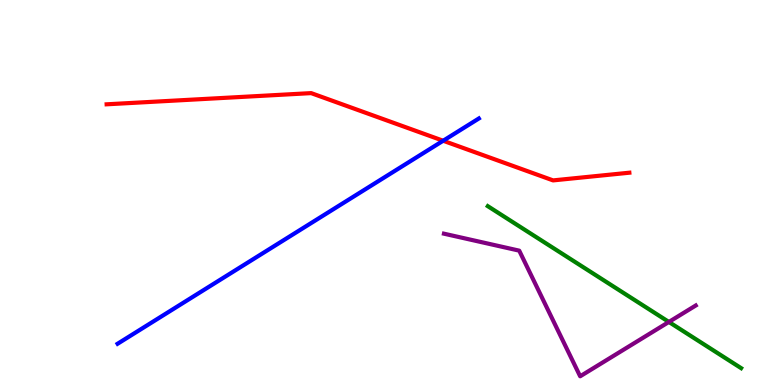[{'lines': ['blue', 'red'], 'intersections': [{'x': 5.72, 'y': 6.34}]}, {'lines': ['green', 'red'], 'intersections': []}, {'lines': ['purple', 'red'], 'intersections': []}, {'lines': ['blue', 'green'], 'intersections': []}, {'lines': ['blue', 'purple'], 'intersections': []}, {'lines': ['green', 'purple'], 'intersections': [{'x': 8.63, 'y': 1.64}]}]